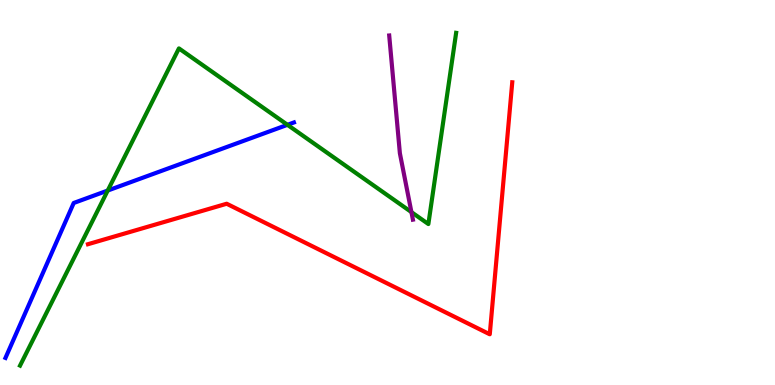[{'lines': ['blue', 'red'], 'intersections': []}, {'lines': ['green', 'red'], 'intersections': []}, {'lines': ['purple', 'red'], 'intersections': []}, {'lines': ['blue', 'green'], 'intersections': [{'x': 1.39, 'y': 5.05}, {'x': 3.71, 'y': 6.76}]}, {'lines': ['blue', 'purple'], 'intersections': []}, {'lines': ['green', 'purple'], 'intersections': [{'x': 5.31, 'y': 4.49}]}]